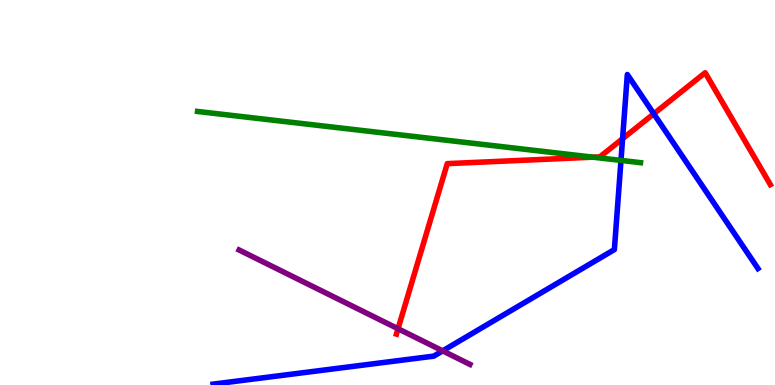[{'lines': ['blue', 'red'], 'intersections': [{'x': 8.03, 'y': 6.4}, {'x': 8.44, 'y': 7.04}]}, {'lines': ['green', 'red'], 'intersections': [{'x': 7.65, 'y': 5.92}]}, {'lines': ['purple', 'red'], 'intersections': [{'x': 5.14, 'y': 1.46}]}, {'lines': ['blue', 'green'], 'intersections': [{'x': 8.01, 'y': 5.83}]}, {'lines': ['blue', 'purple'], 'intersections': [{'x': 5.71, 'y': 0.887}]}, {'lines': ['green', 'purple'], 'intersections': []}]